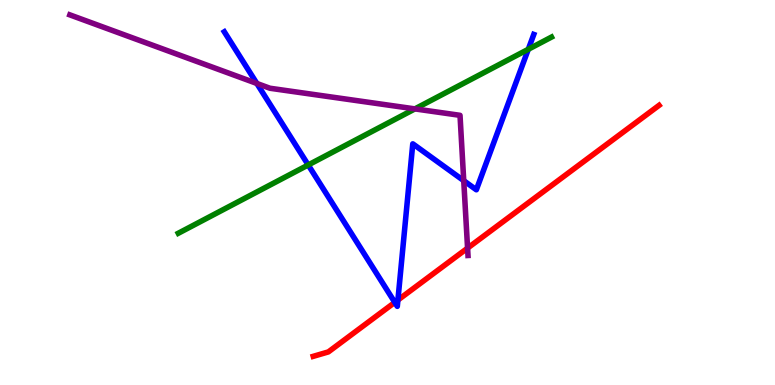[{'lines': ['blue', 'red'], 'intersections': [{'x': 5.09, 'y': 2.15}, {'x': 5.13, 'y': 2.21}]}, {'lines': ['green', 'red'], 'intersections': []}, {'lines': ['purple', 'red'], 'intersections': [{'x': 6.03, 'y': 3.56}]}, {'lines': ['blue', 'green'], 'intersections': [{'x': 3.98, 'y': 5.72}, {'x': 6.82, 'y': 8.72}]}, {'lines': ['blue', 'purple'], 'intersections': [{'x': 3.31, 'y': 7.83}, {'x': 5.98, 'y': 5.31}]}, {'lines': ['green', 'purple'], 'intersections': [{'x': 5.35, 'y': 7.17}]}]